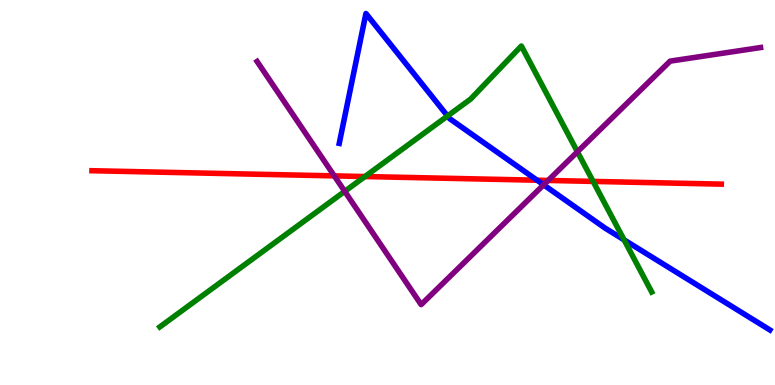[{'lines': ['blue', 'red'], 'intersections': [{'x': 6.93, 'y': 5.32}]}, {'lines': ['green', 'red'], 'intersections': [{'x': 4.71, 'y': 5.41}, {'x': 7.65, 'y': 5.29}]}, {'lines': ['purple', 'red'], 'intersections': [{'x': 4.31, 'y': 5.43}, {'x': 7.07, 'y': 5.31}]}, {'lines': ['blue', 'green'], 'intersections': [{'x': 5.77, 'y': 6.99}, {'x': 8.05, 'y': 3.77}]}, {'lines': ['blue', 'purple'], 'intersections': [{'x': 7.01, 'y': 5.2}]}, {'lines': ['green', 'purple'], 'intersections': [{'x': 4.45, 'y': 5.03}, {'x': 7.45, 'y': 6.06}]}]